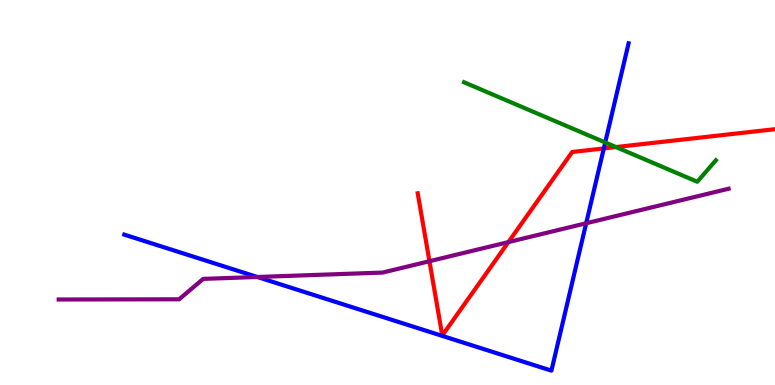[{'lines': ['blue', 'red'], 'intersections': [{'x': 7.79, 'y': 6.14}]}, {'lines': ['green', 'red'], 'intersections': [{'x': 7.95, 'y': 6.18}]}, {'lines': ['purple', 'red'], 'intersections': [{'x': 5.54, 'y': 3.22}, {'x': 6.56, 'y': 3.71}]}, {'lines': ['blue', 'green'], 'intersections': [{'x': 7.81, 'y': 6.3}]}, {'lines': ['blue', 'purple'], 'intersections': [{'x': 3.32, 'y': 2.81}, {'x': 7.56, 'y': 4.2}]}, {'lines': ['green', 'purple'], 'intersections': []}]